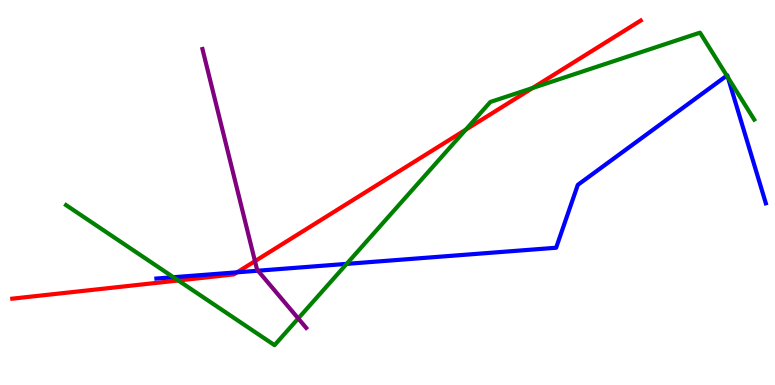[{'lines': ['blue', 'red'], 'intersections': [{'x': 3.06, 'y': 2.93}]}, {'lines': ['green', 'red'], 'intersections': [{'x': 2.3, 'y': 2.71}, {'x': 6.01, 'y': 6.63}, {'x': 6.87, 'y': 7.71}]}, {'lines': ['purple', 'red'], 'intersections': [{'x': 3.29, 'y': 3.22}]}, {'lines': ['blue', 'green'], 'intersections': [{'x': 2.24, 'y': 2.8}, {'x': 4.47, 'y': 3.15}, {'x': 9.38, 'y': 8.04}, {'x': 9.39, 'y': 7.99}]}, {'lines': ['blue', 'purple'], 'intersections': [{'x': 3.33, 'y': 2.97}]}, {'lines': ['green', 'purple'], 'intersections': [{'x': 3.85, 'y': 1.73}]}]